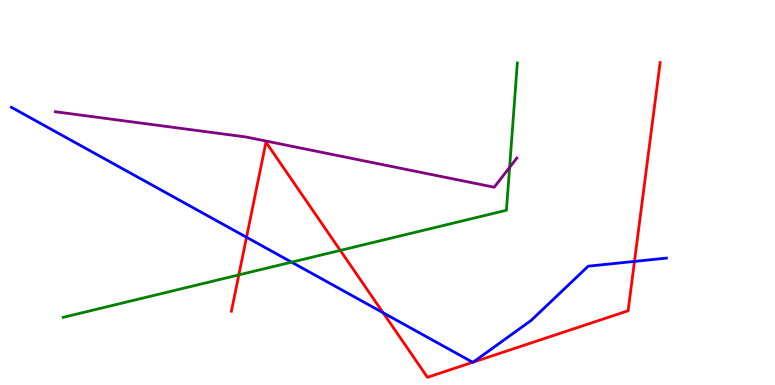[{'lines': ['blue', 'red'], 'intersections': [{'x': 3.18, 'y': 3.84}, {'x': 4.94, 'y': 1.88}, {'x': 6.1, 'y': 0.59}, {'x': 6.11, 'y': 0.594}, {'x': 8.19, 'y': 3.21}]}, {'lines': ['green', 'red'], 'intersections': [{'x': 3.08, 'y': 2.86}, {'x': 4.39, 'y': 3.5}]}, {'lines': ['purple', 'red'], 'intersections': []}, {'lines': ['blue', 'green'], 'intersections': [{'x': 3.76, 'y': 3.19}]}, {'lines': ['blue', 'purple'], 'intersections': []}, {'lines': ['green', 'purple'], 'intersections': [{'x': 6.58, 'y': 5.65}]}]